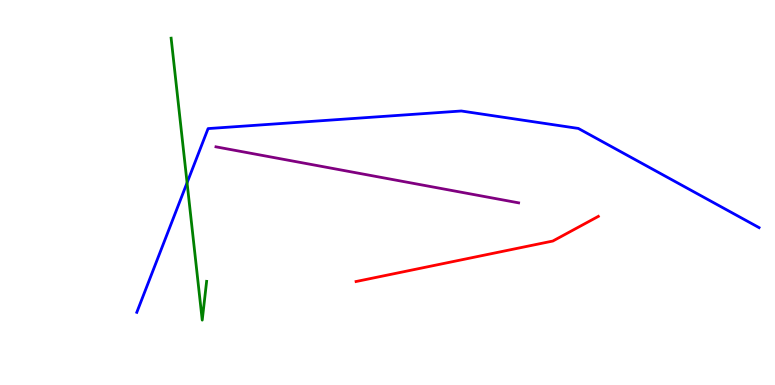[{'lines': ['blue', 'red'], 'intersections': []}, {'lines': ['green', 'red'], 'intersections': []}, {'lines': ['purple', 'red'], 'intersections': []}, {'lines': ['blue', 'green'], 'intersections': [{'x': 2.41, 'y': 5.25}]}, {'lines': ['blue', 'purple'], 'intersections': []}, {'lines': ['green', 'purple'], 'intersections': []}]